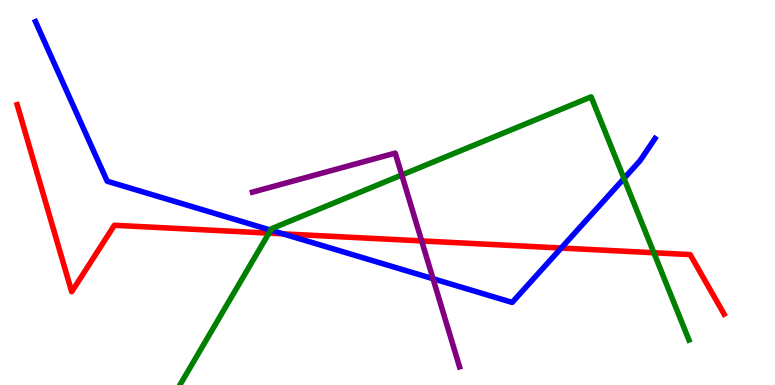[{'lines': ['blue', 'red'], 'intersections': [{'x': 3.65, 'y': 3.93}, {'x': 7.24, 'y': 3.56}]}, {'lines': ['green', 'red'], 'intersections': [{'x': 3.47, 'y': 3.94}, {'x': 8.44, 'y': 3.44}]}, {'lines': ['purple', 'red'], 'intersections': [{'x': 5.44, 'y': 3.74}]}, {'lines': ['blue', 'green'], 'intersections': [{'x': 3.49, 'y': 4.02}, {'x': 8.05, 'y': 5.36}]}, {'lines': ['blue', 'purple'], 'intersections': [{'x': 5.59, 'y': 2.76}]}, {'lines': ['green', 'purple'], 'intersections': [{'x': 5.18, 'y': 5.46}]}]